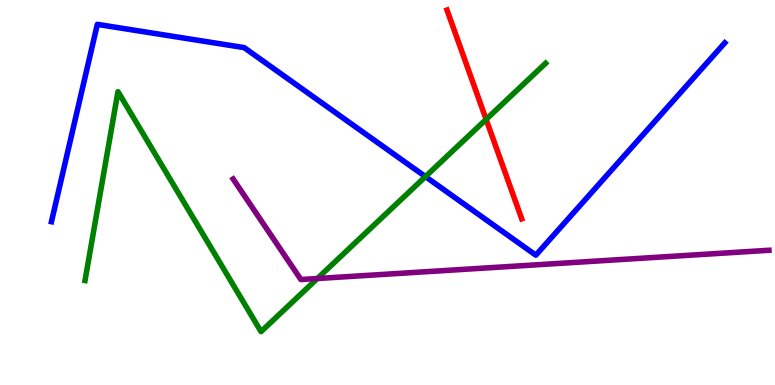[{'lines': ['blue', 'red'], 'intersections': []}, {'lines': ['green', 'red'], 'intersections': [{'x': 6.27, 'y': 6.9}]}, {'lines': ['purple', 'red'], 'intersections': []}, {'lines': ['blue', 'green'], 'intersections': [{'x': 5.49, 'y': 5.41}]}, {'lines': ['blue', 'purple'], 'intersections': []}, {'lines': ['green', 'purple'], 'intersections': [{'x': 4.09, 'y': 2.77}]}]